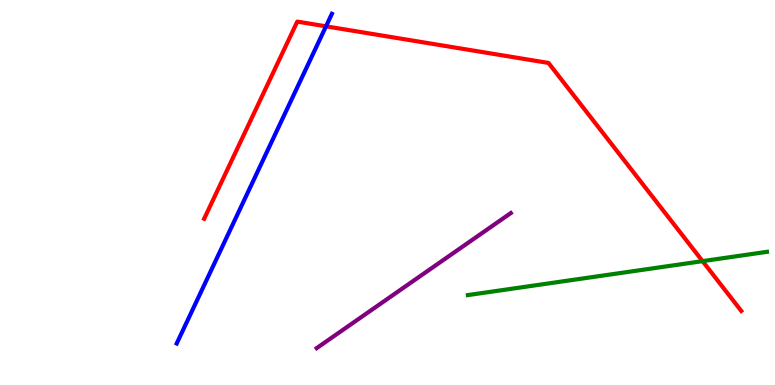[{'lines': ['blue', 'red'], 'intersections': [{'x': 4.21, 'y': 9.32}]}, {'lines': ['green', 'red'], 'intersections': [{'x': 9.07, 'y': 3.22}]}, {'lines': ['purple', 'red'], 'intersections': []}, {'lines': ['blue', 'green'], 'intersections': []}, {'lines': ['blue', 'purple'], 'intersections': []}, {'lines': ['green', 'purple'], 'intersections': []}]